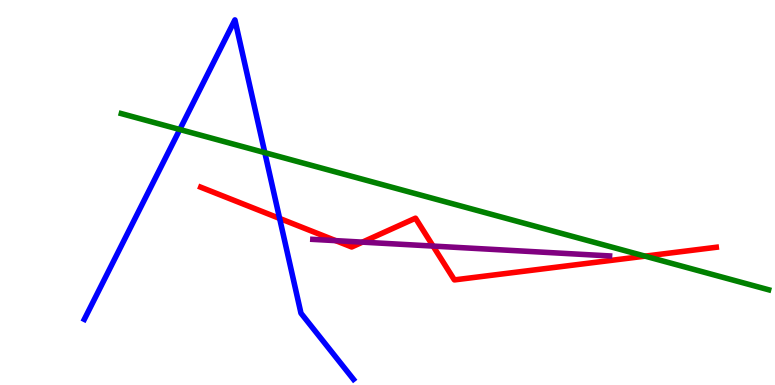[{'lines': ['blue', 'red'], 'intersections': [{'x': 3.61, 'y': 4.33}]}, {'lines': ['green', 'red'], 'intersections': [{'x': 8.32, 'y': 3.35}]}, {'lines': ['purple', 'red'], 'intersections': [{'x': 4.33, 'y': 3.75}, {'x': 4.68, 'y': 3.71}, {'x': 5.59, 'y': 3.61}]}, {'lines': ['blue', 'green'], 'intersections': [{'x': 2.32, 'y': 6.64}, {'x': 3.42, 'y': 6.04}]}, {'lines': ['blue', 'purple'], 'intersections': []}, {'lines': ['green', 'purple'], 'intersections': []}]